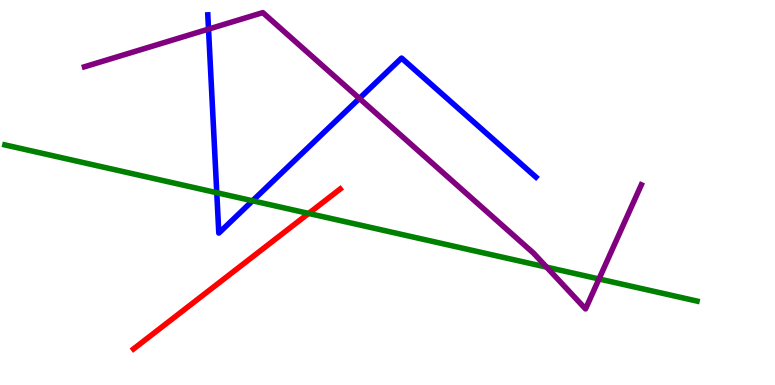[{'lines': ['blue', 'red'], 'intersections': []}, {'lines': ['green', 'red'], 'intersections': [{'x': 3.98, 'y': 4.46}]}, {'lines': ['purple', 'red'], 'intersections': []}, {'lines': ['blue', 'green'], 'intersections': [{'x': 2.8, 'y': 4.99}, {'x': 3.26, 'y': 4.78}]}, {'lines': ['blue', 'purple'], 'intersections': [{'x': 2.69, 'y': 9.24}, {'x': 4.64, 'y': 7.44}]}, {'lines': ['green', 'purple'], 'intersections': [{'x': 7.05, 'y': 3.06}, {'x': 7.73, 'y': 2.75}]}]